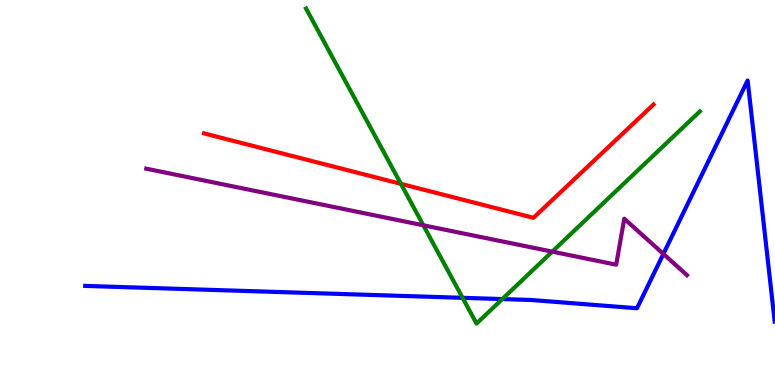[{'lines': ['blue', 'red'], 'intersections': []}, {'lines': ['green', 'red'], 'intersections': [{'x': 5.17, 'y': 5.22}]}, {'lines': ['purple', 'red'], 'intersections': []}, {'lines': ['blue', 'green'], 'intersections': [{'x': 5.97, 'y': 2.26}, {'x': 6.48, 'y': 2.23}]}, {'lines': ['blue', 'purple'], 'intersections': [{'x': 8.56, 'y': 3.4}]}, {'lines': ['green', 'purple'], 'intersections': [{'x': 5.46, 'y': 4.15}, {'x': 7.13, 'y': 3.46}]}]